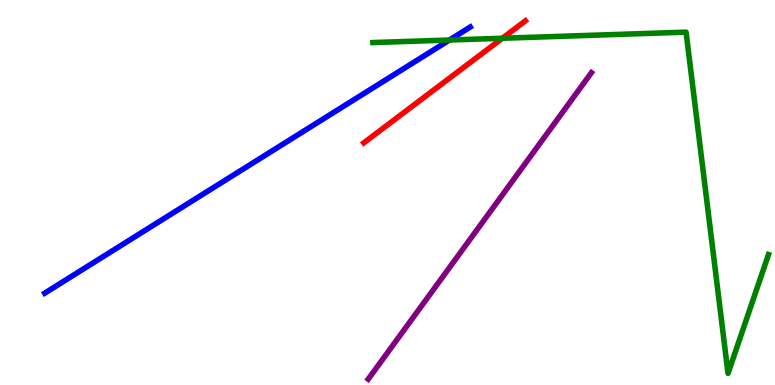[{'lines': ['blue', 'red'], 'intersections': []}, {'lines': ['green', 'red'], 'intersections': [{'x': 6.48, 'y': 9.01}]}, {'lines': ['purple', 'red'], 'intersections': []}, {'lines': ['blue', 'green'], 'intersections': [{'x': 5.8, 'y': 8.96}]}, {'lines': ['blue', 'purple'], 'intersections': []}, {'lines': ['green', 'purple'], 'intersections': []}]